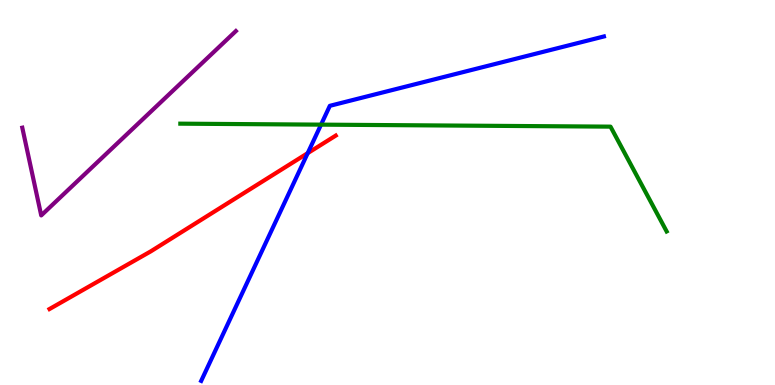[{'lines': ['blue', 'red'], 'intersections': [{'x': 3.97, 'y': 6.02}]}, {'lines': ['green', 'red'], 'intersections': []}, {'lines': ['purple', 'red'], 'intersections': []}, {'lines': ['blue', 'green'], 'intersections': [{'x': 4.14, 'y': 6.76}]}, {'lines': ['blue', 'purple'], 'intersections': []}, {'lines': ['green', 'purple'], 'intersections': []}]